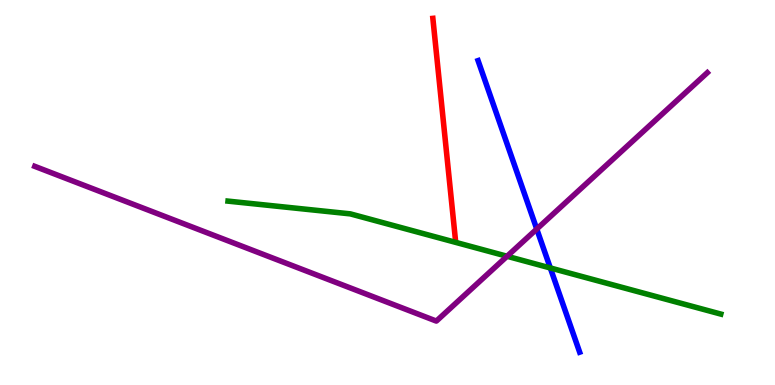[{'lines': ['blue', 'red'], 'intersections': []}, {'lines': ['green', 'red'], 'intersections': []}, {'lines': ['purple', 'red'], 'intersections': []}, {'lines': ['blue', 'green'], 'intersections': [{'x': 7.1, 'y': 3.04}]}, {'lines': ['blue', 'purple'], 'intersections': [{'x': 6.93, 'y': 4.05}]}, {'lines': ['green', 'purple'], 'intersections': [{'x': 6.54, 'y': 3.34}]}]